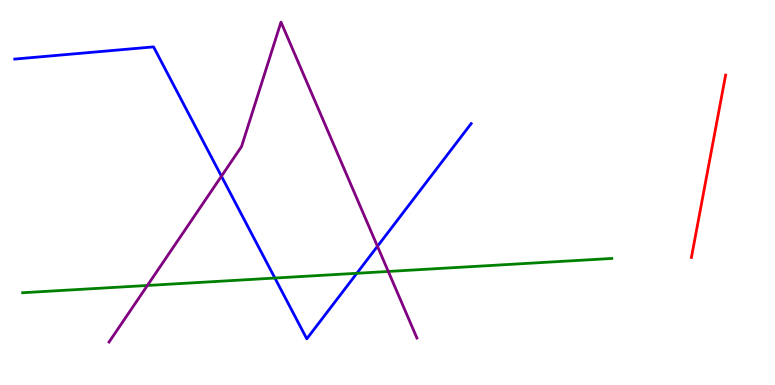[{'lines': ['blue', 'red'], 'intersections': []}, {'lines': ['green', 'red'], 'intersections': []}, {'lines': ['purple', 'red'], 'intersections': []}, {'lines': ['blue', 'green'], 'intersections': [{'x': 3.55, 'y': 2.78}, {'x': 4.6, 'y': 2.9}]}, {'lines': ['blue', 'purple'], 'intersections': [{'x': 2.86, 'y': 5.42}, {'x': 4.87, 'y': 3.6}]}, {'lines': ['green', 'purple'], 'intersections': [{'x': 1.9, 'y': 2.59}, {'x': 5.01, 'y': 2.95}]}]